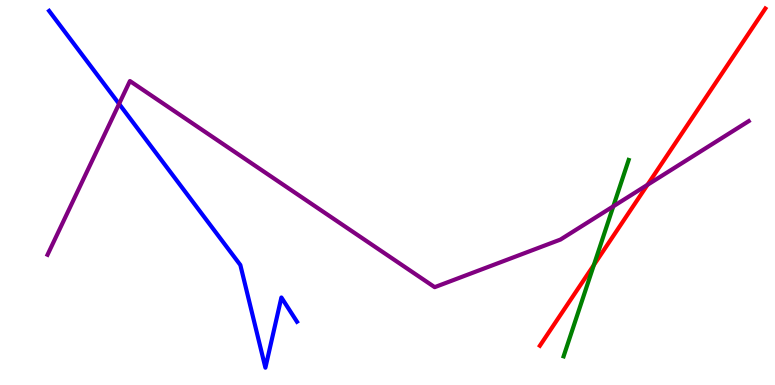[{'lines': ['blue', 'red'], 'intersections': []}, {'lines': ['green', 'red'], 'intersections': [{'x': 7.66, 'y': 3.12}]}, {'lines': ['purple', 'red'], 'intersections': [{'x': 8.35, 'y': 5.2}]}, {'lines': ['blue', 'green'], 'intersections': []}, {'lines': ['blue', 'purple'], 'intersections': [{'x': 1.54, 'y': 7.3}]}, {'lines': ['green', 'purple'], 'intersections': [{'x': 7.91, 'y': 4.64}]}]